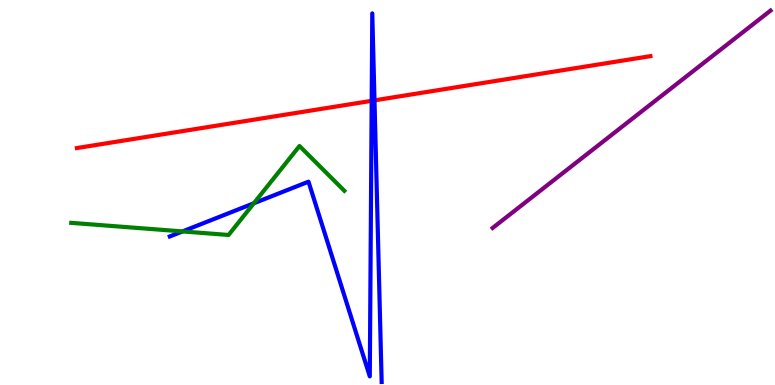[{'lines': ['blue', 'red'], 'intersections': [{'x': 4.8, 'y': 7.38}, {'x': 4.83, 'y': 7.39}]}, {'lines': ['green', 'red'], 'intersections': []}, {'lines': ['purple', 'red'], 'intersections': []}, {'lines': ['blue', 'green'], 'intersections': [{'x': 2.36, 'y': 3.99}, {'x': 3.28, 'y': 4.72}]}, {'lines': ['blue', 'purple'], 'intersections': []}, {'lines': ['green', 'purple'], 'intersections': []}]